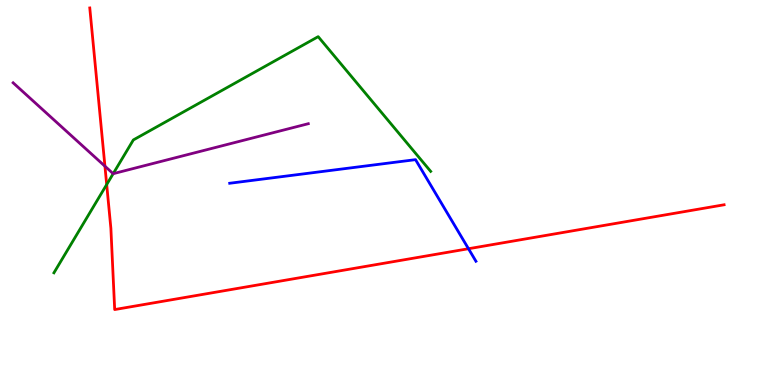[{'lines': ['blue', 'red'], 'intersections': [{'x': 6.05, 'y': 3.54}]}, {'lines': ['green', 'red'], 'intersections': [{'x': 1.38, 'y': 5.21}]}, {'lines': ['purple', 'red'], 'intersections': [{'x': 1.35, 'y': 5.68}]}, {'lines': ['blue', 'green'], 'intersections': []}, {'lines': ['blue', 'purple'], 'intersections': []}, {'lines': ['green', 'purple'], 'intersections': [{'x': 1.46, 'y': 5.49}]}]